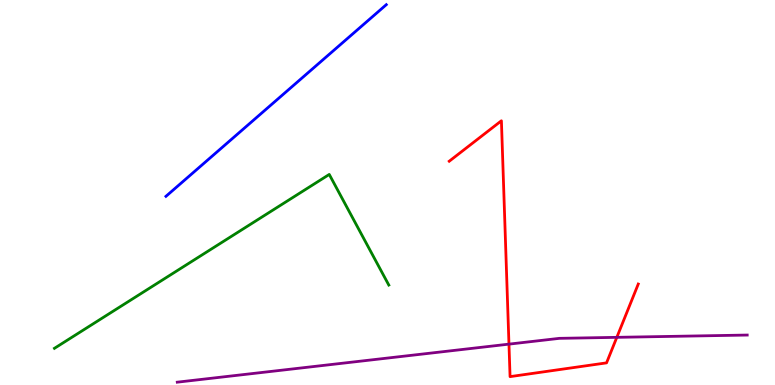[{'lines': ['blue', 'red'], 'intersections': []}, {'lines': ['green', 'red'], 'intersections': []}, {'lines': ['purple', 'red'], 'intersections': [{'x': 6.57, 'y': 1.06}, {'x': 7.96, 'y': 1.24}]}, {'lines': ['blue', 'green'], 'intersections': []}, {'lines': ['blue', 'purple'], 'intersections': []}, {'lines': ['green', 'purple'], 'intersections': []}]